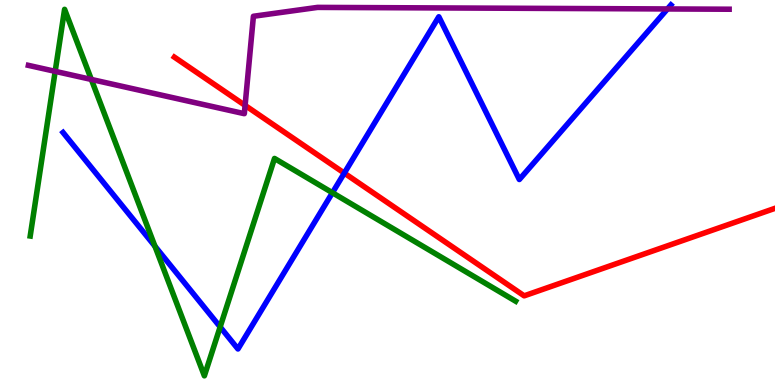[{'lines': ['blue', 'red'], 'intersections': [{'x': 4.44, 'y': 5.5}]}, {'lines': ['green', 'red'], 'intersections': []}, {'lines': ['purple', 'red'], 'intersections': [{'x': 3.16, 'y': 7.26}]}, {'lines': ['blue', 'green'], 'intersections': [{'x': 2.0, 'y': 3.6}, {'x': 2.84, 'y': 1.51}, {'x': 4.29, 'y': 4.99}]}, {'lines': ['blue', 'purple'], 'intersections': [{'x': 8.61, 'y': 9.77}]}, {'lines': ['green', 'purple'], 'intersections': [{'x': 0.712, 'y': 8.15}, {'x': 1.18, 'y': 7.94}]}]